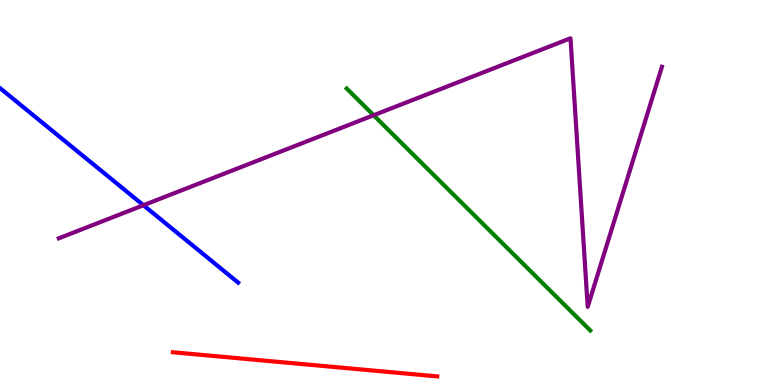[{'lines': ['blue', 'red'], 'intersections': []}, {'lines': ['green', 'red'], 'intersections': []}, {'lines': ['purple', 'red'], 'intersections': []}, {'lines': ['blue', 'green'], 'intersections': []}, {'lines': ['blue', 'purple'], 'intersections': [{'x': 1.85, 'y': 4.67}]}, {'lines': ['green', 'purple'], 'intersections': [{'x': 4.82, 'y': 7.01}]}]